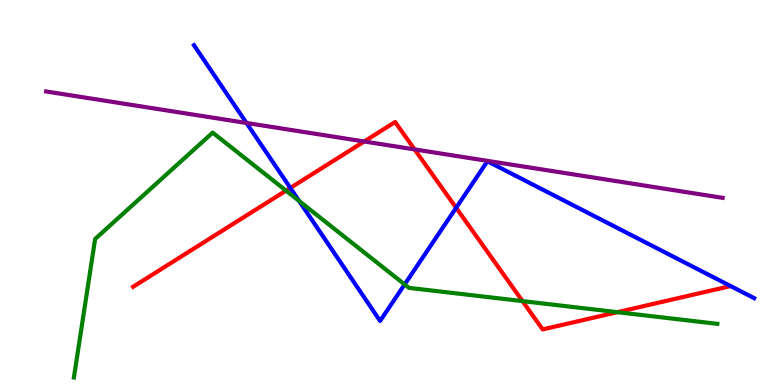[{'lines': ['blue', 'red'], 'intersections': [{'x': 3.75, 'y': 5.12}, {'x': 5.89, 'y': 4.6}]}, {'lines': ['green', 'red'], 'intersections': [{'x': 3.69, 'y': 5.05}, {'x': 6.74, 'y': 2.18}, {'x': 7.97, 'y': 1.89}]}, {'lines': ['purple', 'red'], 'intersections': [{'x': 4.7, 'y': 6.33}, {'x': 5.35, 'y': 6.12}]}, {'lines': ['blue', 'green'], 'intersections': [{'x': 3.86, 'y': 4.78}, {'x': 5.22, 'y': 2.61}]}, {'lines': ['blue', 'purple'], 'intersections': [{'x': 3.18, 'y': 6.81}]}, {'lines': ['green', 'purple'], 'intersections': []}]